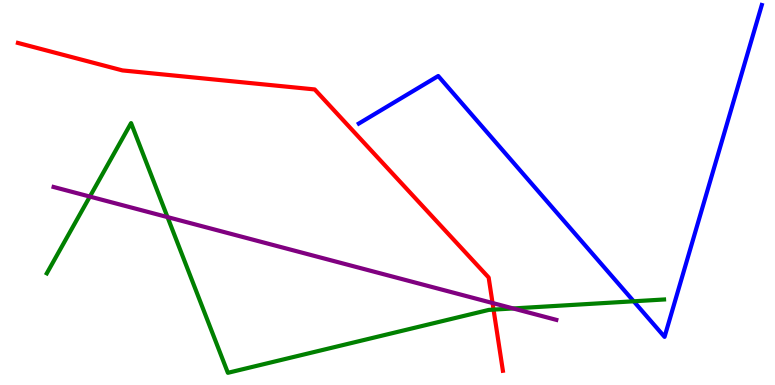[{'lines': ['blue', 'red'], 'intersections': []}, {'lines': ['green', 'red'], 'intersections': [{'x': 6.37, 'y': 1.96}]}, {'lines': ['purple', 'red'], 'intersections': [{'x': 6.36, 'y': 2.13}]}, {'lines': ['blue', 'green'], 'intersections': [{'x': 8.18, 'y': 2.17}]}, {'lines': ['blue', 'purple'], 'intersections': []}, {'lines': ['green', 'purple'], 'intersections': [{'x': 1.16, 'y': 4.89}, {'x': 2.16, 'y': 4.36}, {'x': 6.62, 'y': 1.99}]}]